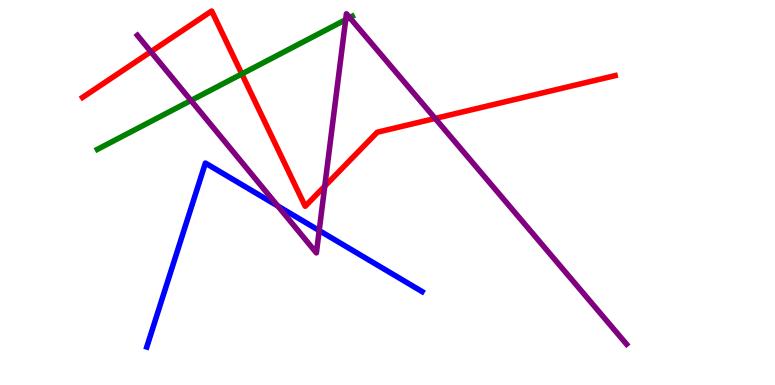[{'lines': ['blue', 'red'], 'intersections': []}, {'lines': ['green', 'red'], 'intersections': [{'x': 3.12, 'y': 8.08}]}, {'lines': ['purple', 'red'], 'intersections': [{'x': 1.95, 'y': 8.66}, {'x': 4.19, 'y': 5.16}, {'x': 5.62, 'y': 6.92}]}, {'lines': ['blue', 'green'], 'intersections': []}, {'lines': ['blue', 'purple'], 'intersections': [{'x': 3.58, 'y': 4.65}, {'x': 4.12, 'y': 4.01}]}, {'lines': ['green', 'purple'], 'intersections': [{'x': 2.46, 'y': 7.39}, {'x': 4.46, 'y': 9.49}, {'x': 4.51, 'y': 9.54}]}]